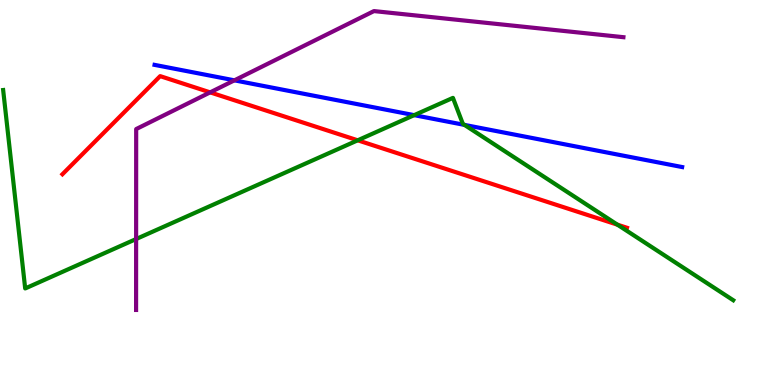[{'lines': ['blue', 'red'], 'intersections': []}, {'lines': ['green', 'red'], 'intersections': [{'x': 4.62, 'y': 6.36}, {'x': 7.97, 'y': 4.16}]}, {'lines': ['purple', 'red'], 'intersections': [{'x': 2.71, 'y': 7.6}]}, {'lines': ['blue', 'green'], 'intersections': [{'x': 5.34, 'y': 7.01}, {'x': 5.99, 'y': 6.76}]}, {'lines': ['blue', 'purple'], 'intersections': [{'x': 3.02, 'y': 7.91}]}, {'lines': ['green', 'purple'], 'intersections': [{'x': 1.76, 'y': 3.79}]}]